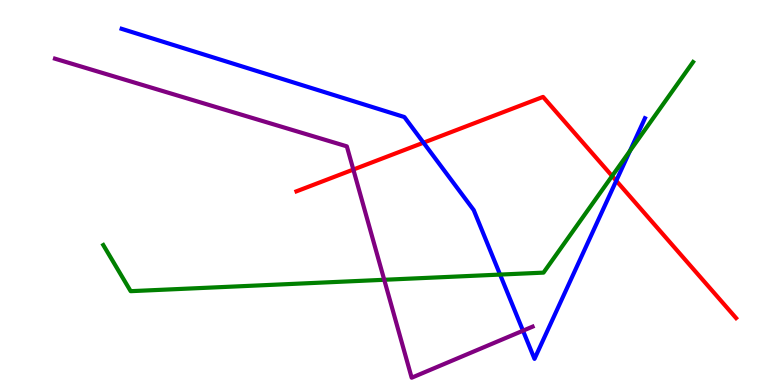[{'lines': ['blue', 'red'], 'intersections': [{'x': 5.46, 'y': 6.29}, {'x': 7.95, 'y': 5.31}]}, {'lines': ['green', 'red'], 'intersections': [{'x': 7.9, 'y': 5.43}]}, {'lines': ['purple', 'red'], 'intersections': [{'x': 4.56, 'y': 5.6}]}, {'lines': ['blue', 'green'], 'intersections': [{'x': 6.45, 'y': 2.87}, {'x': 8.13, 'y': 6.08}]}, {'lines': ['blue', 'purple'], 'intersections': [{'x': 6.75, 'y': 1.41}]}, {'lines': ['green', 'purple'], 'intersections': [{'x': 4.96, 'y': 2.73}]}]